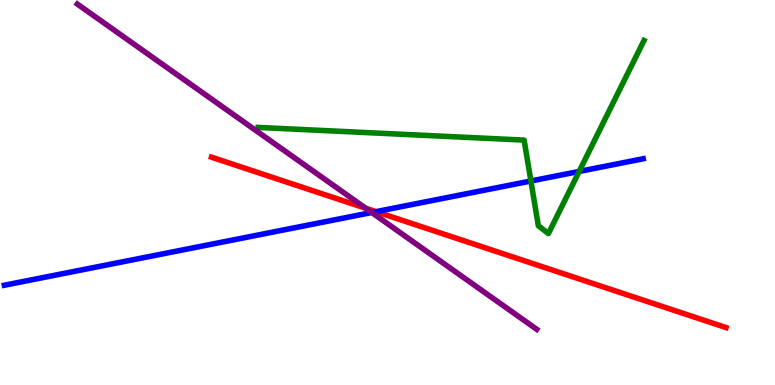[{'lines': ['blue', 'red'], 'intersections': [{'x': 4.85, 'y': 4.5}]}, {'lines': ['green', 'red'], 'intersections': []}, {'lines': ['purple', 'red'], 'intersections': [{'x': 4.72, 'y': 4.59}]}, {'lines': ['blue', 'green'], 'intersections': [{'x': 6.85, 'y': 5.3}, {'x': 7.47, 'y': 5.55}]}, {'lines': ['blue', 'purple'], 'intersections': [{'x': 4.8, 'y': 4.48}]}, {'lines': ['green', 'purple'], 'intersections': []}]